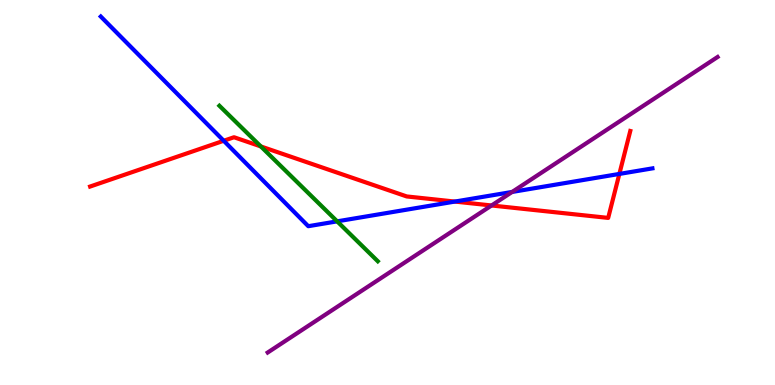[{'lines': ['blue', 'red'], 'intersections': [{'x': 2.89, 'y': 6.34}, {'x': 5.87, 'y': 4.76}, {'x': 7.99, 'y': 5.48}]}, {'lines': ['green', 'red'], 'intersections': [{'x': 3.37, 'y': 6.2}]}, {'lines': ['purple', 'red'], 'intersections': [{'x': 6.34, 'y': 4.66}]}, {'lines': ['blue', 'green'], 'intersections': [{'x': 4.35, 'y': 4.25}]}, {'lines': ['blue', 'purple'], 'intersections': [{'x': 6.61, 'y': 5.01}]}, {'lines': ['green', 'purple'], 'intersections': []}]